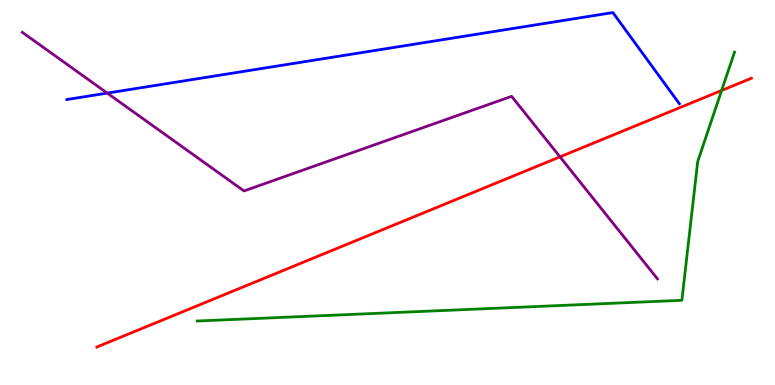[{'lines': ['blue', 'red'], 'intersections': []}, {'lines': ['green', 'red'], 'intersections': [{'x': 9.31, 'y': 7.65}]}, {'lines': ['purple', 'red'], 'intersections': [{'x': 7.23, 'y': 5.93}]}, {'lines': ['blue', 'green'], 'intersections': []}, {'lines': ['blue', 'purple'], 'intersections': [{'x': 1.38, 'y': 7.58}]}, {'lines': ['green', 'purple'], 'intersections': []}]